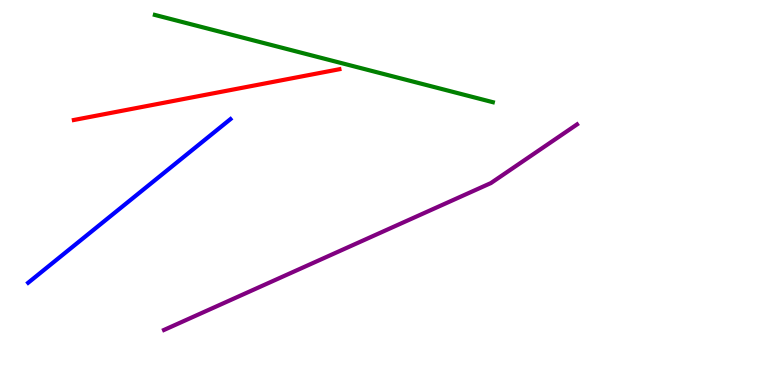[{'lines': ['blue', 'red'], 'intersections': []}, {'lines': ['green', 'red'], 'intersections': []}, {'lines': ['purple', 'red'], 'intersections': []}, {'lines': ['blue', 'green'], 'intersections': []}, {'lines': ['blue', 'purple'], 'intersections': []}, {'lines': ['green', 'purple'], 'intersections': []}]